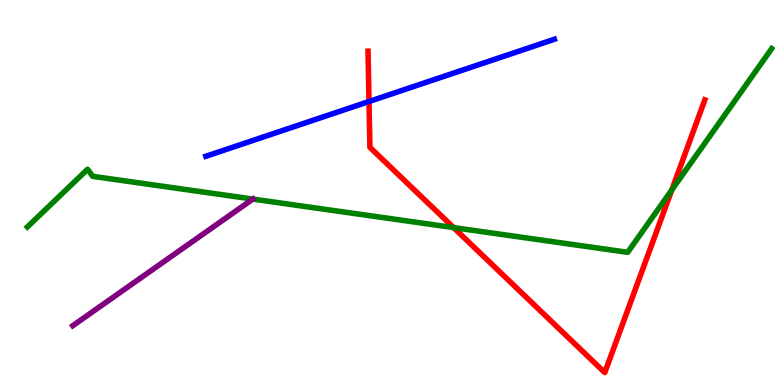[{'lines': ['blue', 'red'], 'intersections': [{'x': 4.76, 'y': 7.36}]}, {'lines': ['green', 'red'], 'intersections': [{'x': 5.85, 'y': 4.09}, {'x': 8.67, 'y': 5.07}]}, {'lines': ['purple', 'red'], 'intersections': []}, {'lines': ['blue', 'green'], 'intersections': []}, {'lines': ['blue', 'purple'], 'intersections': []}, {'lines': ['green', 'purple'], 'intersections': [{'x': 3.26, 'y': 4.83}]}]